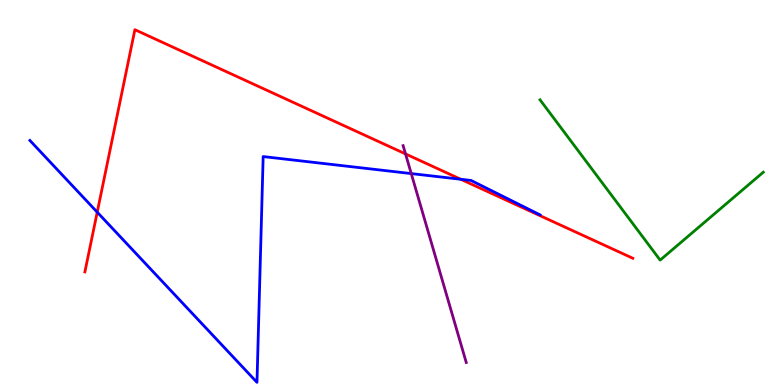[{'lines': ['blue', 'red'], 'intersections': [{'x': 1.25, 'y': 4.49}, {'x': 5.95, 'y': 5.34}]}, {'lines': ['green', 'red'], 'intersections': []}, {'lines': ['purple', 'red'], 'intersections': [{'x': 5.23, 'y': 6.0}]}, {'lines': ['blue', 'green'], 'intersections': []}, {'lines': ['blue', 'purple'], 'intersections': [{'x': 5.31, 'y': 5.49}]}, {'lines': ['green', 'purple'], 'intersections': []}]